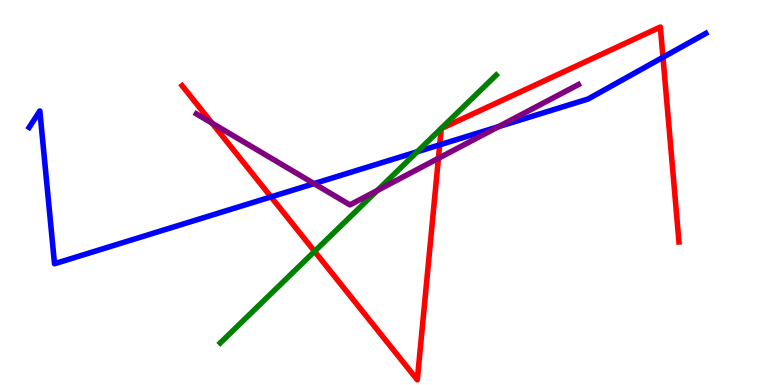[{'lines': ['blue', 'red'], 'intersections': [{'x': 3.5, 'y': 4.89}, {'x': 5.67, 'y': 6.24}, {'x': 8.55, 'y': 8.51}]}, {'lines': ['green', 'red'], 'intersections': [{'x': 4.06, 'y': 3.47}]}, {'lines': ['purple', 'red'], 'intersections': [{'x': 2.74, 'y': 6.8}, {'x': 5.66, 'y': 5.89}]}, {'lines': ['blue', 'green'], 'intersections': [{'x': 5.38, 'y': 6.06}]}, {'lines': ['blue', 'purple'], 'intersections': [{'x': 4.05, 'y': 5.23}, {'x': 6.43, 'y': 6.71}]}, {'lines': ['green', 'purple'], 'intersections': [{'x': 4.87, 'y': 5.05}]}]